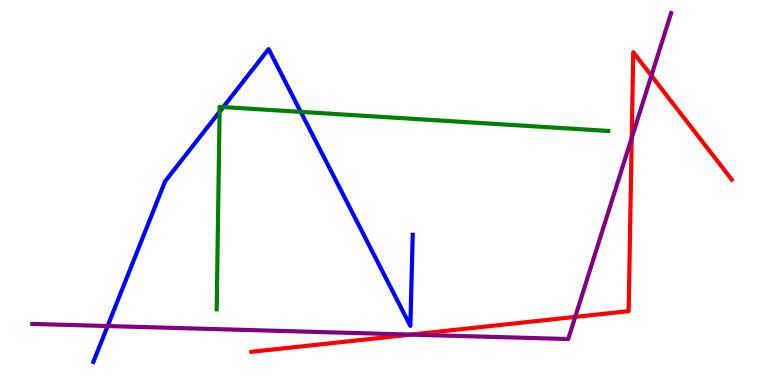[{'lines': ['blue', 'red'], 'intersections': []}, {'lines': ['green', 'red'], 'intersections': []}, {'lines': ['purple', 'red'], 'intersections': [{'x': 5.3, 'y': 1.31}, {'x': 7.42, 'y': 1.77}, {'x': 8.15, 'y': 6.42}, {'x': 8.4, 'y': 8.03}]}, {'lines': ['blue', 'green'], 'intersections': [{'x': 2.83, 'y': 7.1}, {'x': 2.88, 'y': 7.22}, {'x': 3.88, 'y': 7.09}]}, {'lines': ['blue', 'purple'], 'intersections': [{'x': 1.39, 'y': 1.53}]}, {'lines': ['green', 'purple'], 'intersections': []}]